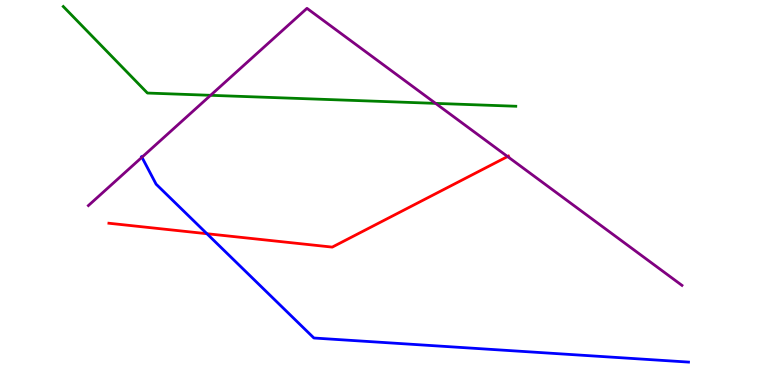[{'lines': ['blue', 'red'], 'intersections': [{'x': 2.67, 'y': 3.93}]}, {'lines': ['green', 'red'], 'intersections': []}, {'lines': ['purple', 'red'], 'intersections': [{'x': 6.55, 'y': 5.93}]}, {'lines': ['blue', 'green'], 'intersections': []}, {'lines': ['blue', 'purple'], 'intersections': [{'x': 1.83, 'y': 5.92}]}, {'lines': ['green', 'purple'], 'intersections': [{'x': 2.72, 'y': 7.52}, {'x': 5.62, 'y': 7.31}]}]